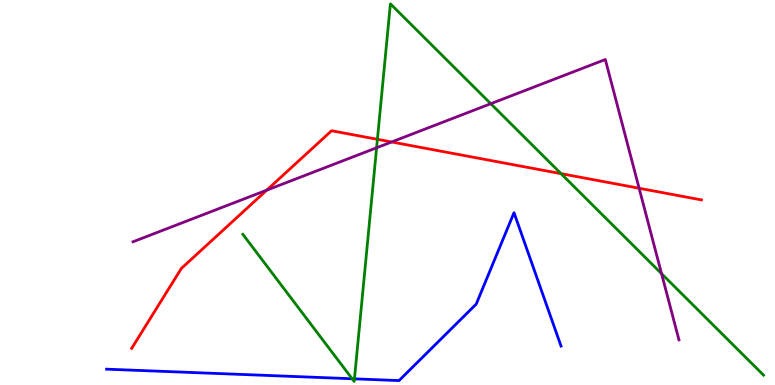[{'lines': ['blue', 'red'], 'intersections': []}, {'lines': ['green', 'red'], 'intersections': [{'x': 4.87, 'y': 6.38}, {'x': 7.24, 'y': 5.49}]}, {'lines': ['purple', 'red'], 'intersections': [{'x': 3.44, 'y': 5.06}, {'x': 5.05, 'y': 6.31}, {'x': 8.25, 'y': 5.11}]}, {'lines': ['blue', 'green'], 'intersections': [{'x': 4.54, 'y': 0.162}, {'x': 4.57, 'y': 0.16}]}, {'lines': ['blue', 'purple'], 'intersections': []}, {'lines': ['green', 'purple'], 'intersections': [{'x': 4.86, 'y': 6.16}, {'x': 6.33, 'y': 7.31}, {'x': 8.54, 'y': 2.89}]}]